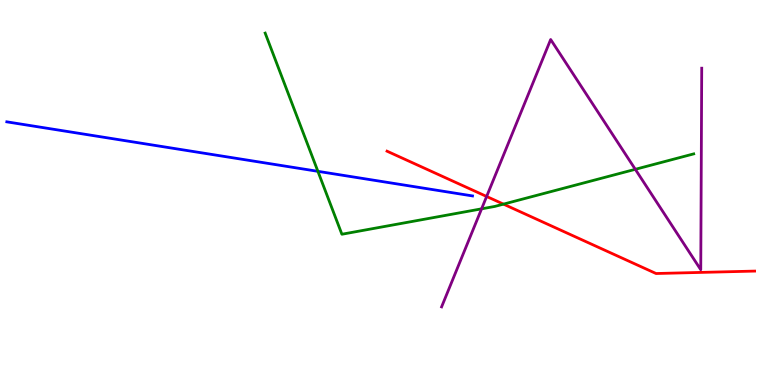[{'lines': ['blue', 'red'], 'intersections': []}, {'lines': ['green', 'red'], 'intersections': [{'x': 6.5, 'y': 4.7}]}, {'lines': ['purple', 'red'], 'intersections': [{'x': 6.28, 'y': 4.9}]}, {'lines': ['blue', 'green'], 'intersections': [{'x': 4.1, 'y': 5.55}]}, {'lines': ['blue', 'purple'], 'intersections': []}, {'lines': ['green', 'purple'], 'intersections': [{'x': 6.21, 'y': 4.58}, {'x': 8.2, 'y': 5.6}]}]